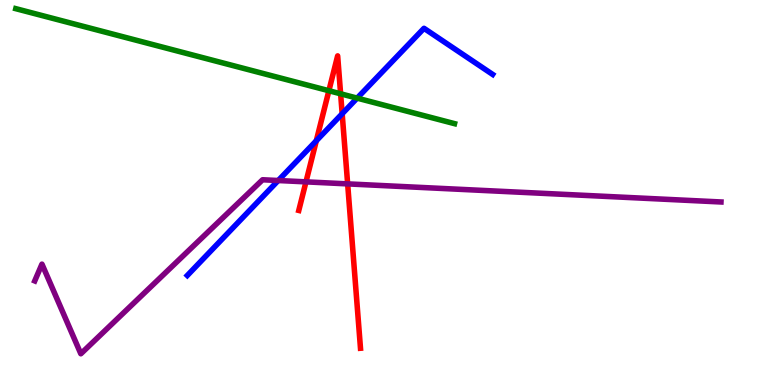[{'lines': ['blue', 'red'], 'intersections': [{'x': 4.08, 'y': 6.34}, {'x': 4.42, 'y': 7.05}]}, {'lines': ['green', 'red'], 'intersections': [{'x': 4.24, 'y': 7.64}, {'x': 4.4, 'y': 7.56}]}, {'lines': ['purple', 'red'], 'intersections': [{'x': 3.95, 'y': 5.28}, {'x': 4.49, 'y': 5.22}]}, {'lines': ['blue', 'green'], 'intersections': [{'x': 4.61, 'y': 7.45}]}, {'lines': ['blue', 'purple'], 'intersections': [{'x': 3.59, 'y': 5.31}]}, {'lines': ['green', 'purple'], 'intersections': []}]